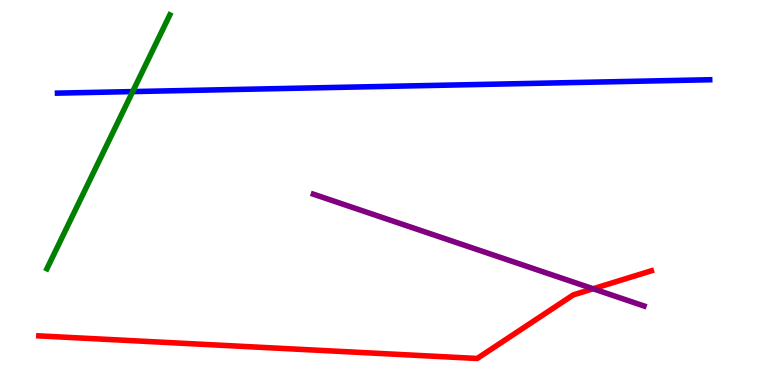[{'lines': ['blue', 'red'], 'intersections': []}, {'lines': ['green', 'red'], 'intersections': []}, {'lines': ['purple', 'red'], 'intersections': [{'x': 7.65, 'y': 2.5}]}, {'lines': ['blue', 'green'], 'intersections': [{'x': 1.71, 'y': 7.62}]}, {'lines': ['blue', 'purple'], 'intersections': []}, {'lines': ['green', 'purple'], 'intersections': []}]